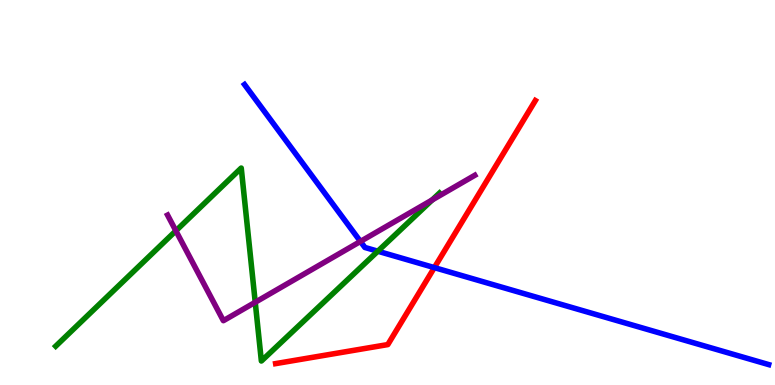[{'lines': ['blue', 'red'], 'intersections': [{'x': 5.6, 'y': 3.05}]}, {'lines': ['green', 'red'], 'intersections': []}, {'lines': ['purple', 'red'], 'intersections': []}, {'lines': ['blue', 'green'], 'intersections': [{'x': 4.88, 'y': 3.47}]}, {'lines': ['blue', 'purple'], 'intersections': [{'x': 4.65, 'y': 3.73}]}, {'lines': ['green', 'purple'], 'intersections': [{'x': 2.27, 'y': 4.01}, {'x': 3.29, 'y': 2.15}, {'x': 5.58, 'y': 4.81}]}]